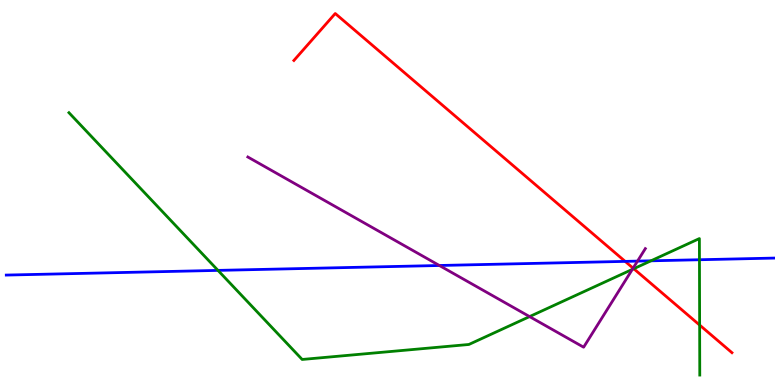[{'lines': ['blue', 'red'], 'intersections': [{'x': 8.07, 'y': 3.21}]}, {'lines': ['green', 'red'], 'intersections': [{'x': 8.18, 'y': 3.02}, {'x': 9.03, 'y': 1.56}]}, {'lines': ['purple', 'red'], 'intersections': [{'x': 8.17, 'y': 3.03}]}, {'lines': ['blue', 'green'], 'intersections': [{'x': 2.81, 'y': 2.98}, {'x': 8.4, 'y': 3.23}, {'x': 9.03, 'y': 3.25}]}, {'lines': ['blue', 'purple'], 'intersections': [{'x': 5.67, 'y': 3.1}, {'x': 8.23, 'y': 3.22}]}, {'lines': ['green', 'purple'], 'intersections': [{'x': 6.83, 'y': 1.78}, {'x': 8.16, 'y': 3.0}]}]